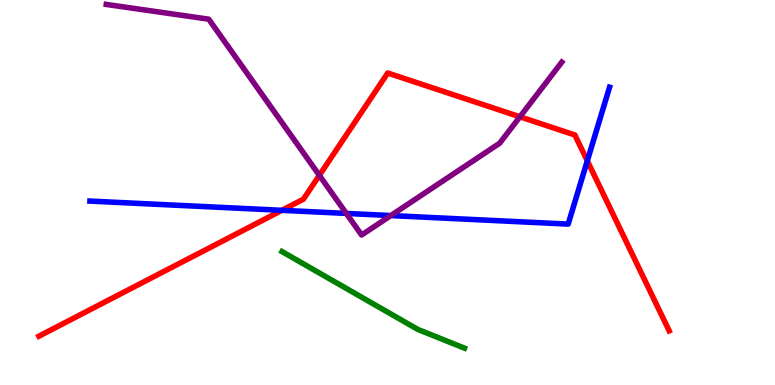[{'lines': ['blue', 'red'], 'intersections': [{'x': 3.64, 'y': 4.54}, {'x': 7.58, 'y': 5.82}]}, {'lines': ['green', 'red'], 'intersections': []}, {'lines': ['purple', 'red'], 'intersections': [{'x': 4.12, 'y': 5.45}, {'x': 6.71, 'y': 6.97}]}, {'lines': ['blue', 'green'], 'intersections': []}, {'lines': ['blue', 'purple'], 'intersections': [{'x': 4.47, 'y': 4.46}, {'x': 5.04, 'y': 4.4}]}, {'lines': ['green', 'purple'], 'intersections': []}]